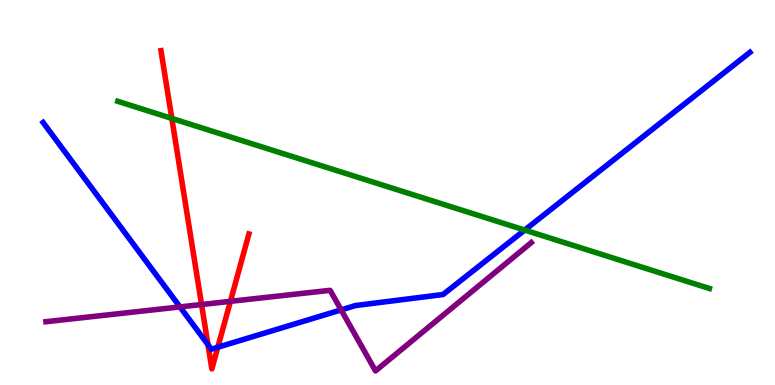[{'lines': ['blue', 'red'], 'intersections': [{'x': 2.68, 'y': 1.05}, {'x': 2.81, 'y': 0.981}]}, {'lines': ['green', 'red'], 'intersections': [{'x': 2.22, 'y': 6.92}]}, {'lines': ['purple', 'red'], 'intersections': [{'x': 2.6, 'y': 2.09}, {'x': 2.97, 'y': 2.17}]}, {'lines': ['blue', 'green'], 'intersections': [{'x': 6.77, 'y': 4.02}]}, {'lines': ['blue', 'purple'], 'intersections': [{'x': 2.32, 'y': 2.03}, {'x': 4.4, 'y': 1.95}]}, {'lines': ['green', 'purple'], 'intersections': []}]